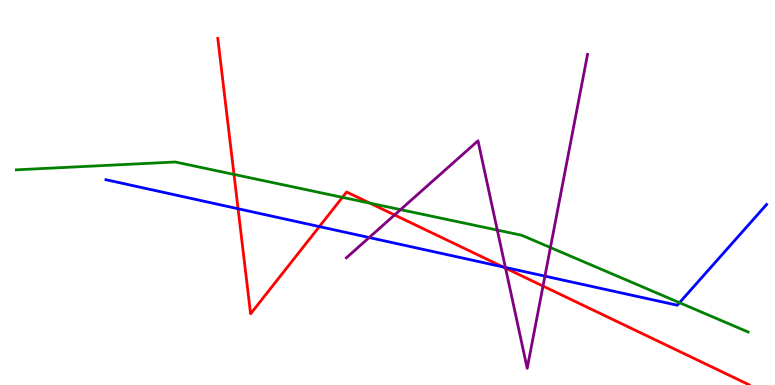[{'lines': ['blue', 'red'], 'intersections': [{'x': 3.07, 'y': 4.58}, {'x': 4.12, 'y': 4.11}, {'x': 6.49, 'y': 3.07}]}, {'lines': ['green', 'red'], 'intersections': [{'x': 3.02, 'y': 5.47}, {'x': 4.42, 'y': 4.87}, {'x': 4.77, 'y': 4.72}]}, {'lines': ['purple', 'red'], 'intersections': [{'x': 5.09, 'y': 4.42}, {'x': 6.52, 'y': 3.04}, {'x': 7.01, 'y': 2.57}]}, {'lines': ['blue', 'green'], 'intersections': [{'x': 8.77, 'y': 2.14}]}, {'lines': ['blue', 'purple'], 'intersections': [{'x': 4.76, 'y': 3.83}, {'x': 6.52, 'y': 3.05}, {'x': 7.03, 'y': 2.83}]}, {'lines': ['green', 'purple'], 'intersections': [{'x': 5.17, 'y': 4.55}, {'x': 6.42, 'y': 4.02}, {'x': 7.1, 'y': 3.57}]}]